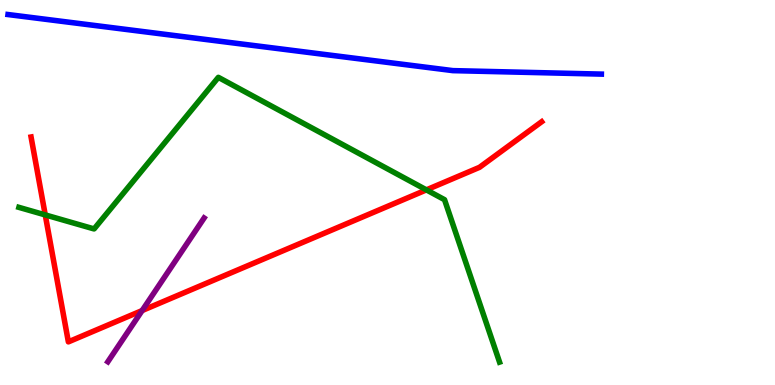[{'lines': ['blue', 'red'], 'intersections': []}, {'lines': ['green', 'red'], 'intersections': [{'x': 0.584, 'y': 4.42}, {'x': 5.5, 'y': 5.07}]}, {'lines': ['purple', 'red'], 'intersections': [{'x': 1.83, 'y': 1.93}]}, {'lines': ['blue', 'green'], 'intersections': []}, {'lines': ['blue', 'purple'], 'intersections': []}, {'lines': ['green', 'purple'], 'intersections': []}]